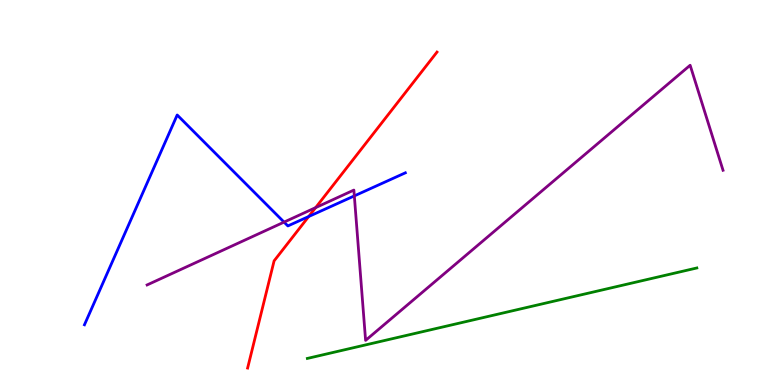[{'lines': ['blue', 'red'], 'intersections': [{'x': 3.98, 'y': 4.38}]}, {'lines': ['green', 'red'], 'intersections': []}, {'lines': ['purple', 'red'], 'intersections': [{'x': 4.07, 'y': 4.61}]}, {'lines': ['blue', 'green'], 'intersections': []}, {'lines': ['blue', 'purple'], 'intersections': [{'x': 3.67, 'y': 4.23}, {'x': 4.57, 'y': 4.91}]}, {'lines': ['green', 'purple'], 'intersections': []}]